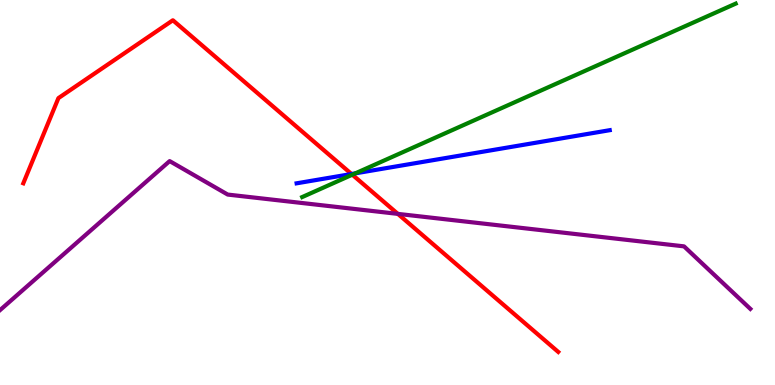[{'lines': ['blue', 'red'], 'intersections': [{'x': 4.54, 'y': 5.48}]}, {'lines': ['green', 'red'], 'intersections': [{'x': 4.55, 'y': 5.46}]}, {'lines': ['purple', 'red'], 'intersections': [{'x': 5.13, 'y': 4.44}]}, {'lines': ['blue', 'green'], 'intersections': [{'x': 4.58, 'y': 5.5}]}, {'lines': ['blue', 'purple'], 'intersections': []}, {'lines': ['green', 'purple'], 'intersections': []}]